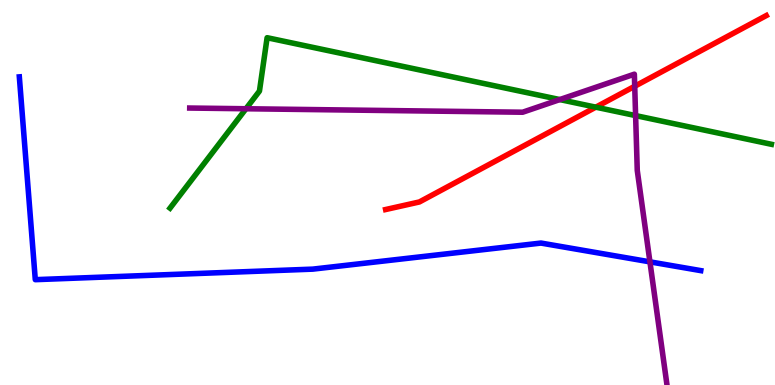[{'lines': ['blue', 'red'], 'intersections': []}, {'lines': ['green', 'red'], 'intersections': [{'x': 7.69, 'y': 7.22}]}, {'lines': ['purple', 'red'], 'intersections': [{'x': 8.19, 'y': 7.76}]}, {'lines': ['blue', 'green'], 'intersections': []}, {'lines': ['blue', 'purple'], 'intersections': [{'x': 8.39, 'y': 3.2}]}, {'lines': ['green', 'purple'], 'intersections': [{'x': 3.17, 'y': 7.18}, {'x': 7.22, 'y': 7.41}, {'x': 8.2, 'y': 7.0}]}]